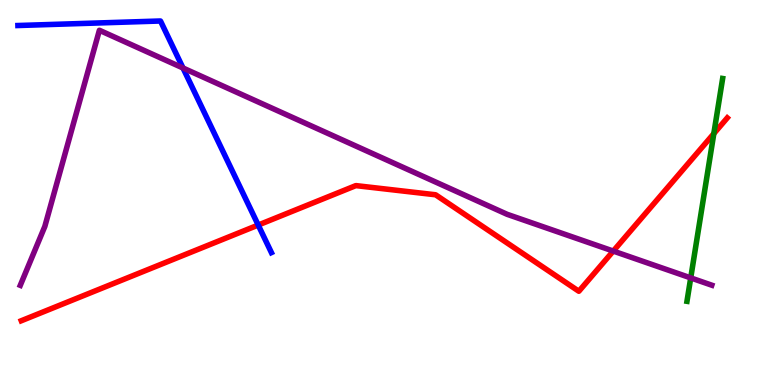[{'lines': ['blue', 'red'], 'intersections': [{'x': 3.33, 'y': 4.15}]}, {'lines': ['green', 'red'], 'intersections': [{'x': 9.21, 'y': 6.53}]}, {'lines': ['purple', 'red'], 'intersections': [{'x': 7.91, 'y': 3.48}]}, {'lines': ['blue', 'green'], 'intersections': []}, {'lines': ['blue', 'purple'], 'intersections': [{'x': 2.36, 'y': 8.23}]}, {'lines': ['green', 'purple'], 'intersections': [{'x': 8.91, 'y': 2.78}]}]